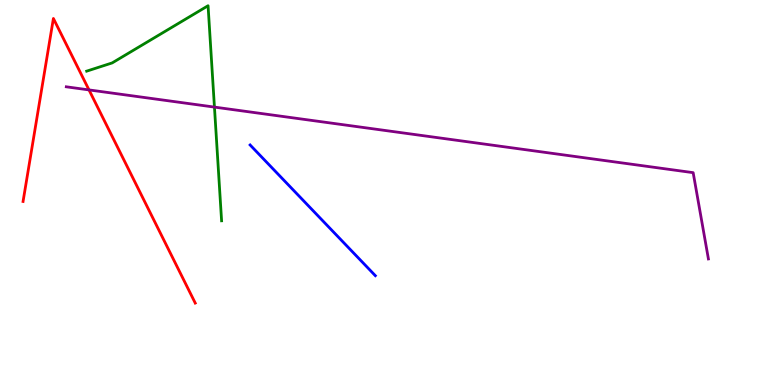[{'lines': ['blue', 'red'], 'intersections': []}, {'lines': ['green', 'red'], 'intersections': []}, {'lines': ['purple', 'red'], 'intersections': [{'x': 1.15, 'y': 7.66}]}, {'lines': ['blue', 'green'], 'intersections': []}, {'lines': ['blue', 'purple'], 'intersections': []}, {'lines': ['green', 'purple'], 'intersections': [{'x': 2.77, 'y': 7.22}]}]